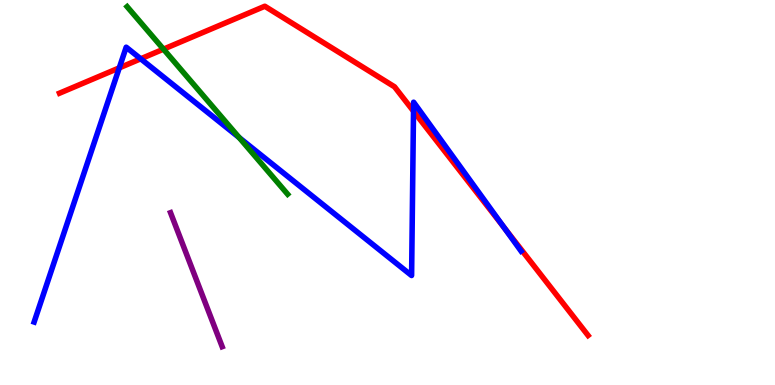[{'lines': ['blue', 'red'], 'intersections': [{'x': 1.54, 'y': 8.24}, {'x': 1.82, 'y': 8.47}, {'x': 5.34, 'y': 7.11}, {'x': 6.5, 'y': 4.09}]}, {'lines': ['green', 'red'], 'intersections': [{'x': 2.11, 'y': 8.72}]}, {'lines': ['purple', 'red'], 'intersections': []}, {'lines': ['blue', 'green'], 'intersections': [{'x': 3.09, 'y': 6.43}]}, {'lines': ['blue', 'purple'], 'intersections': []}, {'lines': ['green', 'purple'], 'intersections': []}]